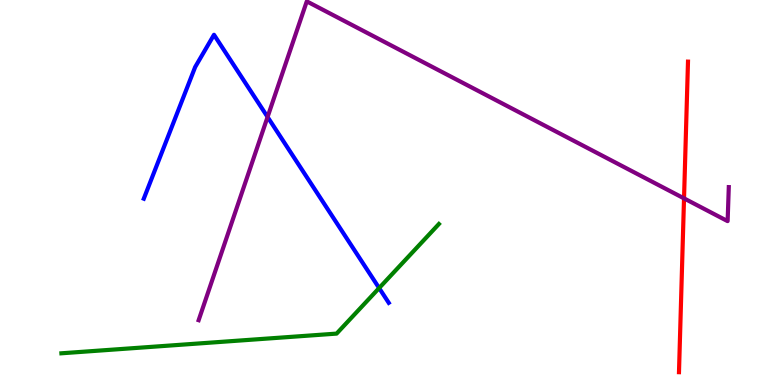[{'lines': ['blue', 'red'], 'intersections': []}, {'lines': ['green', 'red'], 'intersections': []}, {'lines': ['purple', 'red'], 'intersections': [{'x': 8.83, 'y': 4.85}]}, {'lines': ['blue', 'green'], 'intersections': [{'x': 4.89, 'y': 2.52}]}, {'lines': ['blue', 'purple'], 'intersections': [{'x': 3.45, 'y': 6.96}]}, {'lines': ['green', 'purple'], 'intersections': []}]